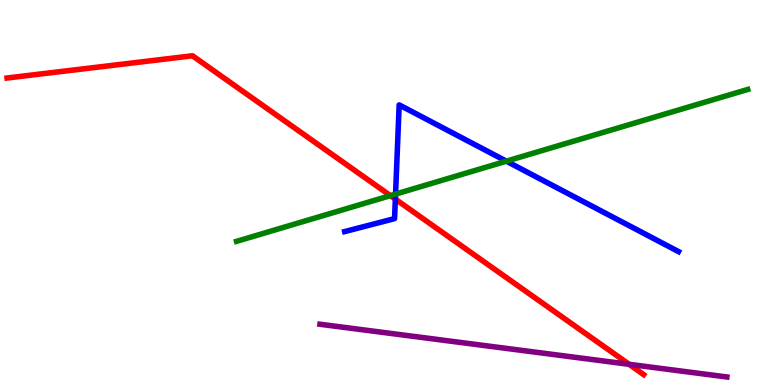[{'lines': ['blue', 'red'], 'intersections': [{'x': 5.1, 'y': 4.83}]}, {'lines': ['green', 'red'], 'intersections': [{'x': 5.04, 'y': 4.92}]}, {'lines': ['purple', 'red'], 'intersections': [{'x': 8.12, 'y': 0.537}]}, {'lines': ['blue', 'green'], 'intersections': [{'x': 5.1, 'y': 4.96}, {'x': 6.53, 'y': 5.81}]}, {'lines': ['blue', 'purple'], 'intersections': []}, {'lines': ['green', 'purple'], 'intersections': []}]